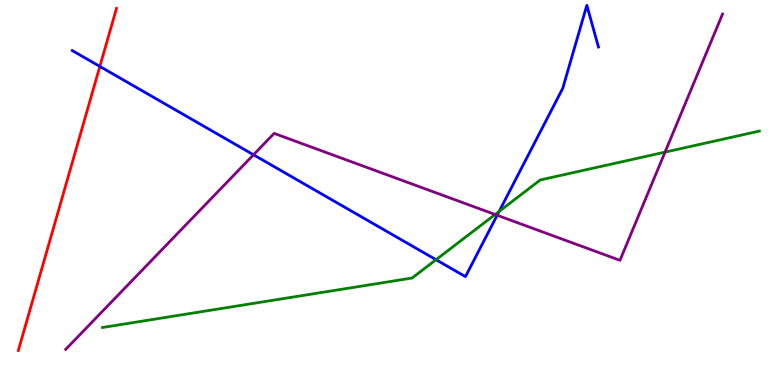[{'lines': ['blue', 'red'], 'intersections': [{'x': 1.29, 'y': 8.27}]}, {'lines': ['green', 'red'], 'intersections': []}, {'lines': ['purple', 'red'], 'intersections': []}, {'lines': ['blue', 'green'], 'intersections': [{'x': 5.63, 'y': 3.25}, {'x': 6.44, 'y': 4.51}]}, {'lines': ['blue', 'purple'], 'intersections': [{'x': 3.27, 'y': 5.98}, {'x': 6.41, 'y': 4.41}]}, {'lines': ['green', 'purple'], 'intersections': [{'x': 6.39, 'y': 4.43}, {'x': 8.58, 'y': 6.05}]}]